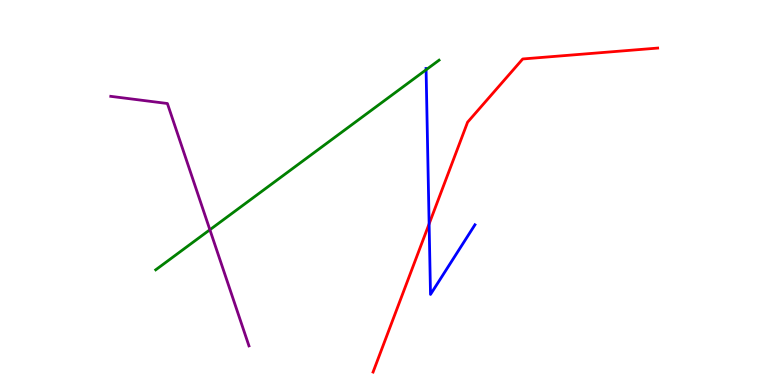[{'lines': ['blue', 'red'], 'intersections': [{'x': 5.54, 'y': 4.18}]}, {'lines': ['green', 'red'], 'intersections': []}, {'lines': ['purple', 'red'], 'intersections': []}, {'lines': ['blue', 'green'], 'intersections': [{'x': 5.5, 'y': 8.19}]}, {'lines': ['blue', 'purple'], 'intersections': []}, {'lines': ['green', 'purple'], 'intersections': [{'x': 2.71, 'y': 4.03}]}]